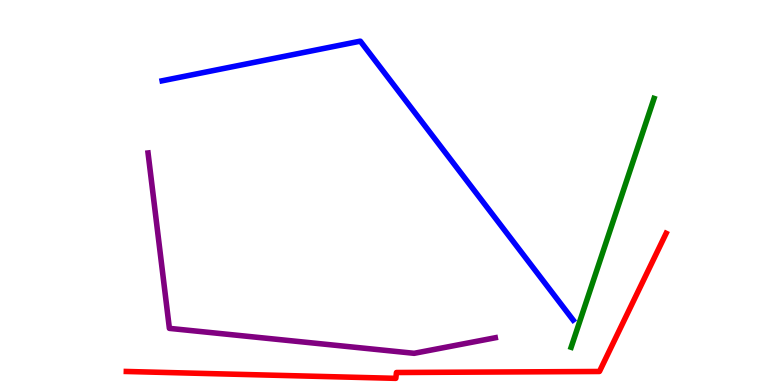[{'lines': ['blue', 'red'], 'intersections': []}, {'lines': ['green', 'red'], 'intersections': []}, {'lines': ['purple', 'red'], 'intersections': []}, {'lines': ['blue', 'green'], 'intersections': []}, {'lines': ['blue', 'purple'], 'intersections': []}, {'lines': ['green', 'purple'], 'intersections': []}]